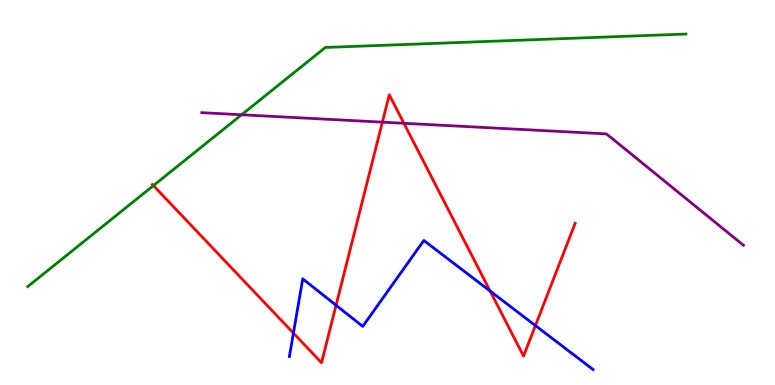[{'lines': ['blue', 'red'], 'intersections': [{'x': 3.79, 'y': 1.35}, {'x': 4.34, 'y': 2.07}, {'x': 6.32, 'y': 2.44}, {'x': 6.91, 'y': 1.54}]}, {'lines': ['green', 'red'], 'intersections': [{'x': 1.98, 'y': 5.18}]}, {'lines': ['purple', 'red'], 'intersections': [{'x': 4.93, 'y': 6.83}, {'x': 5.21, 'y': 6.8}]}, {'lines': ['blue', 'green'], 'intersections': []}, {'lines': ['blue', 'purple'], 'intersections': []}, {'lines': ['green', 'purple'], 'intersections': [{'x': 3.12, 'y': 7.02}]}]